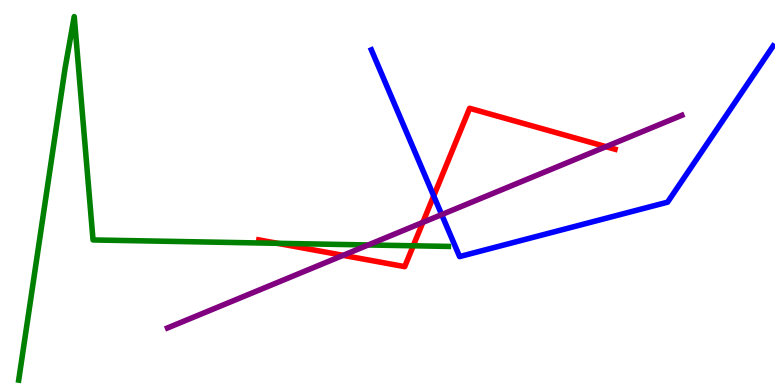[{'lines': ['blue', 'red'], 'intersections': [{'x': 5.6, 'y': 4.91}]}, {'lines': ['green', 'red'], 'intersections': [{'x': 3.58, 'y': 3.68}, {'x': 5.33, 'y': 3.62}]}, {'lines': ['purple', 'red'], 'intersections': [{'x': 4.43, 'y': 3.37}, {'x': 5.46, 'y': 4.22}, {'x': 7.82, 'y': 6.19}]}, {'lines': ['blue', 'green'], 'intersections': []}, {'lines': ['blue', 'purple'], 'intersections': [{'x': 5.7, 'y': 4.43}]}, {'lines': ['green', 'purple'], 'intersections': [{'x': 4.75, 'y': 3.64}]}]